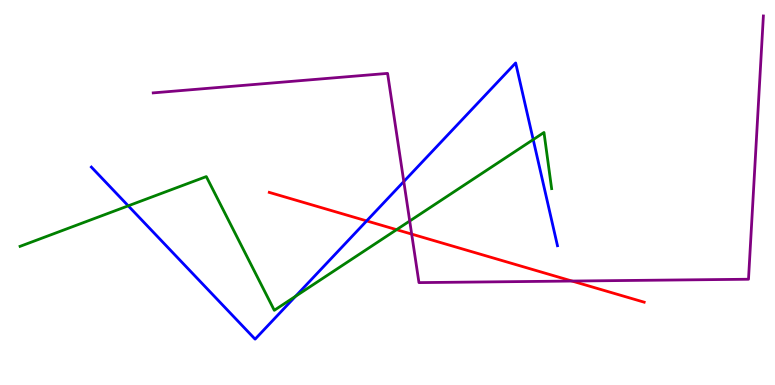[{'lines': ['blue', 'red'], 'intersections': [{'x': 4.73, 'y': 4.26}]}, {'lines': ['green', 'red'], 'intersections': [{'x': 5.12, 'y': 4.03}]}, {'lines': ['purple', 'red'], 'intersections': [{'x': 5.31, 'y': 3.92}, {'x': 7.38, 'y': 2.7}]}, {'lines': ['blue', 'green'], 'intersections': [{'x': 1.65, 'y': 4.65}, {'x': 3.81, 'y': 2.3}, {'x': 6.88, 'y': 6.37}]}, {'lines': ['blue', 'purple'], 'intersections': [{'x': 5.21, 'y': 5.28}]}, {'lines': ['green', 'purple'], 'intersections': [{'x': 5.29, 'y': 4.26}]}]